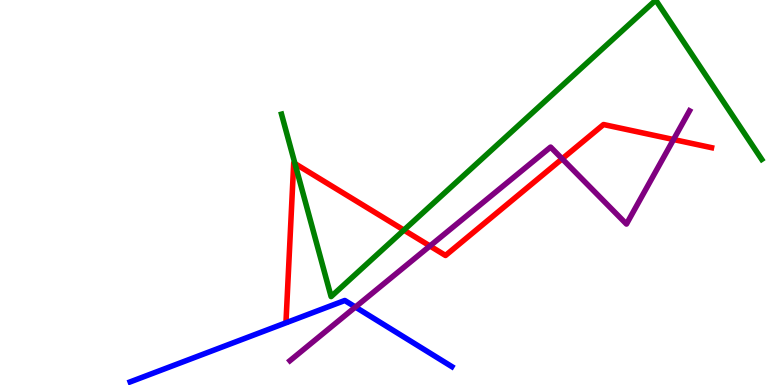[{'lines': ['blue', 'red'], 'intersections': []}, {'lines': ['green', 'red'], 'intersections': [{'x': 3.81, 'y': 5.75}, {'x': 5.21, 'y': 4.02}]}, {'lines': ['purple', 'red'], 'intersections': [{'x': 5.55, 'y': 3.61}, {'x': 7.25, 'y': 5.87}, {'x': 8.69, 'y': 6.38}]}, {'lines': ['blue', 'green'], 'intersections': []}, {'lines': ['blue', 'purple'], 'intersections': [{'x': 4.59, 'y': 2.02}]}, {'lines': ['green', 'purple'], 'intersections': []}]